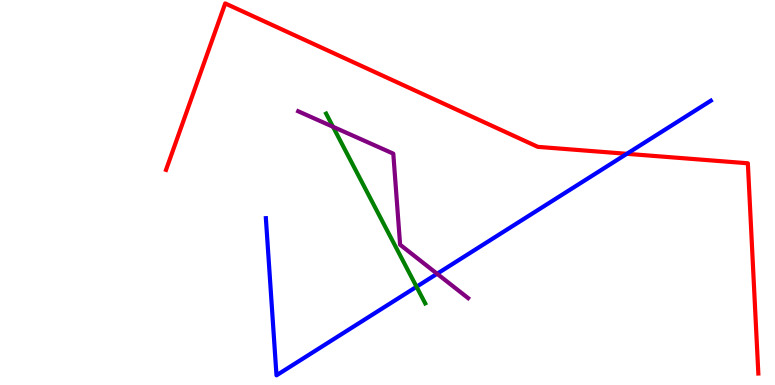[{'lines': ['blue', 'red'], 'intersections': [{'x': 8.09, 'y': 6.0}]}, {'lines': ['green', 'red'], 'intersections': []}, {'lines': ['purple', 'red'], 'intersections': []}, {'lines': ['blue', 'green'], 'intersections': [{'x': 5.37, 'y': 2.55}]}, {'lines': ['blue', 'purple'], 'intersections': [{'x': 5.64, 'y': 2.89}]}, {'lines': ['green', 'purple'], 'intersections': [{'x': 4.3, 'y': 6.71}]}]